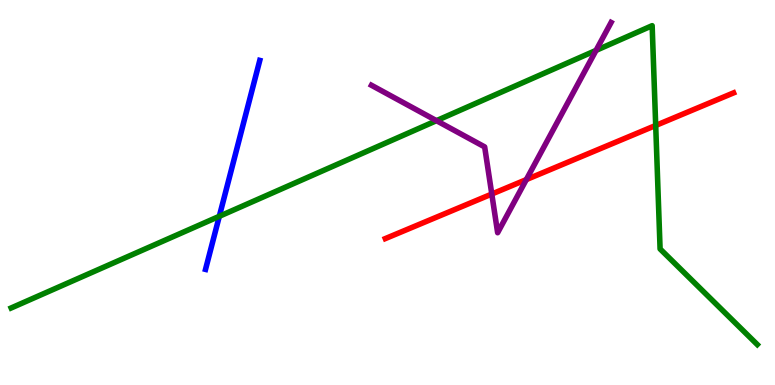[{'lines': ['blue', 'red'], 'intersections': []}, {'lines': ['green', 'red'], 'intersections': [{'x': 8.46, 'y': 6.74}]}, {'lines': ['purple', 'red'], 'intersections': [{'x': 6.35, 'y': 4.96}, {'x': 6.79, 'y': 5.34}]}, {'lines': ['blue', 'green'], 'intersections': [{'x': 2.83, 'y': 4.38}]}, {'lines': ['blue', 'purple'], 'intersections': []}, {'lines': ['green', 'purple'], 'intersections': [{'x': 5.63, 'y': 6.87}, {'x': 7.69, 'y': 8.69}]}]